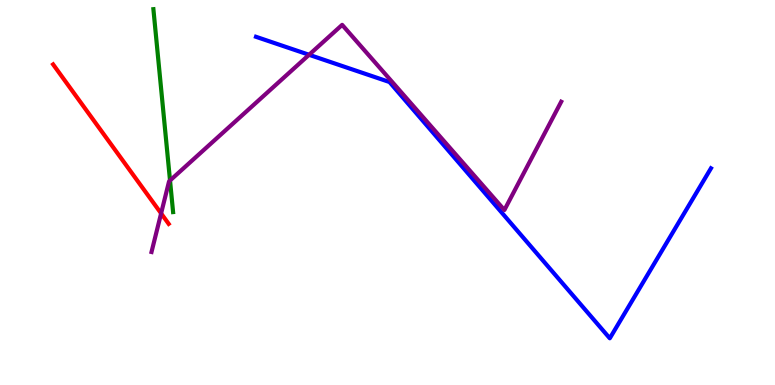[{'lines': ['blue', 'red'], 'intersections': []}, {'lines': ['green', 'red'], 'intersections': []}, {'lines': ['purple', 'red'], 'intersections': [{'x': 2.08, 'y': 4.46}]}, {'lines': ['blue', 'green'], 'intersections': []}, {'lines': ['blue', 'purple'], 'intersections': [{'x': 3.99, 'y': 8.58}]}, {'lines': ['green', 'purple'], 'intersections': [{'x': 2.19, 'y': 5.31}]}]